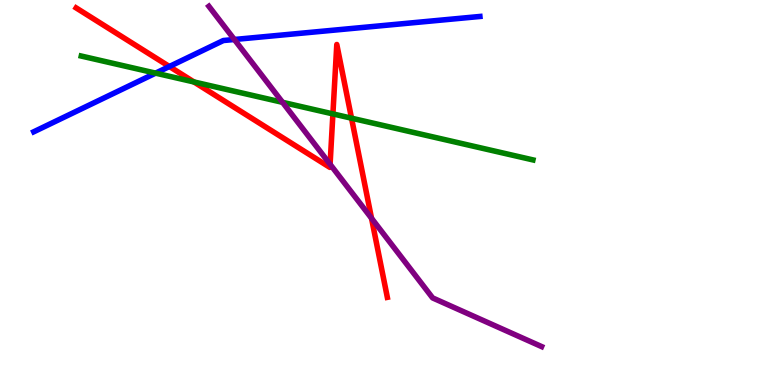[{'lines': ['blue', 'red'], 'intersections': [{'x': 2.19, 'y': 8.27}]}, {'lines': ['green', 'red'], 'intersections': [{'x': 2.5, 'y': 7.87}, {'x': 4.3, 'y': 7.04}, {'x': 4.54, 'y': 6.93}]}, {'lines': ['purple', 'red'], 'intersections': [{'x': 4.26, 'y': 5.73}, {'x': 4.79, 'y': 4.33}]}, {'lines': ['blue', 'green'], 'intersections': [{'x': 2.01, 'y': 8.1}]}, {'lines': ['blue', 'purple'], 'intersections': [{'x': 3.02, 'y': 8.97}]}, {'lines': ['green', 'purple'], 'intersections': [{'x': 3.65, 'y': 7.34}]}]